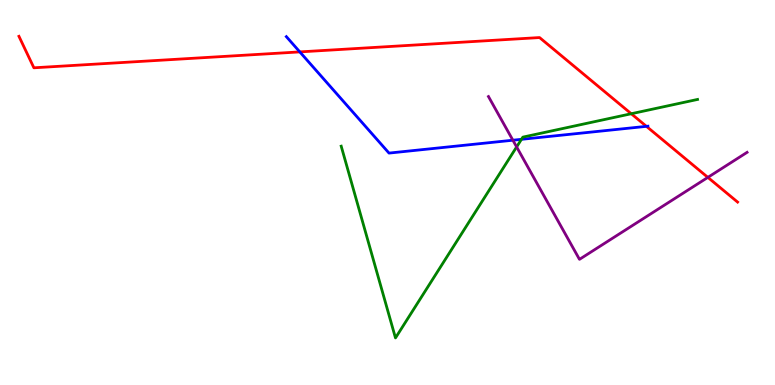[{'lines': ['blue', 'red'], 'intersections': [{'x': 3.87, 'y': 8.65}, {'x': 8.34, 'y': 6.72}]}, {'lines': ['green', 'red'], 'intersections': [{'x': 8.15, 'y': 7.05}]}, {'lines': ['purple', 'red'], 'intersections': [{'x': 9.13, 'y': 5.39}]}, {'lines': ['blue', 'green'], 'intersections': [{'x': 6.73, 'y': 6.38}]}, {'lines': ['blue', 'purple'], 'intersections': [{'x': 6.62, 'y': 6.36}]}, {'lines': ['green', 'purple'], 'intersections': [{'x': 6.67, 'y': 6.18}]}]